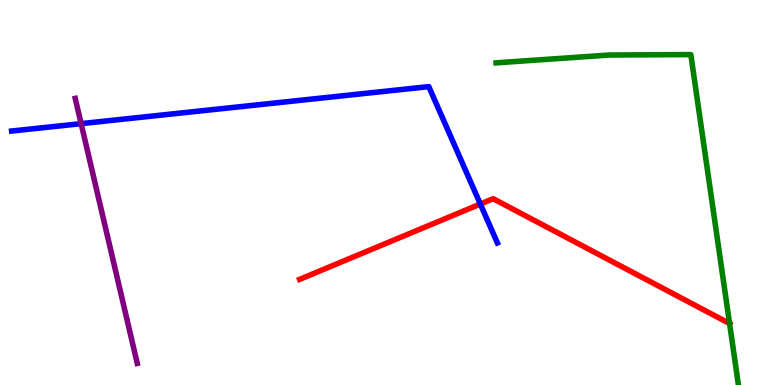[{'lines': ['blue', 'red'], 'intersections': [{'x': 6.2, 'y': 4.7}]}, {'lines': ['green', 'red'], 'intersections': [{'x': 9.41, 'y': 1.6}]}, {'lines': ['purple', 'red'], 'intersections': []}, {'lines': ['blue', 'green'], 'intersections': []}, {'lines': ['blue', 'purple'], 'intersections': [{'x': 1.05, 'y': 6.79}]}, {'lines': ['green', 'purple'], 'intersections': []}]